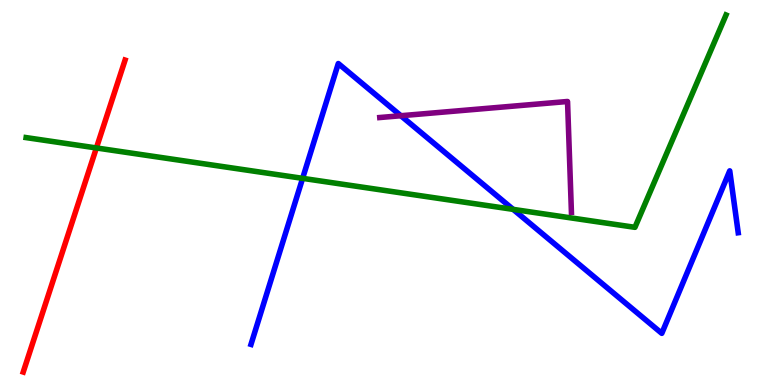[{'lines': ['blue', 'red'], 'intersections': []}, {'lines': ['green', 'red'], 'intersections': [{'x': 1.24, 'y': 6.16}]}, {'lines': ['purple', 'red'], 'intersections': []}, {'lines': ['blue', 'green'], 'intersections': [{'x': 3.9, 'y': 5.37}, {'x': 6.62, 'y': 4.56}]}, {'lines': ['blue', 'purple'], 'intersections': [{'x': 5.17, 'y': 6.99}]}, {'lines': ['green', 'purple'], 'intersections': []}]